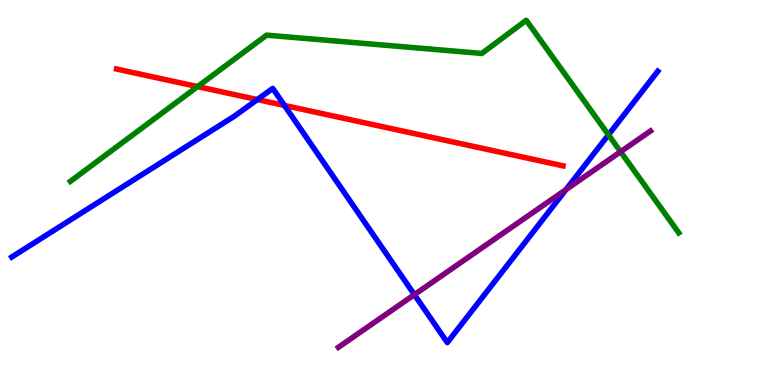[{'lines': ['blue', 'red'], 'intersections': [{'x': 3.32, 'y': 7.41}, {'x': 3.67, 'y': 7.26}]}, {'lines': ['green', 'red'], 'intersections': [{'x': 2.55, 'y': 7.75}]}, {'lines': ['purple', 'red'], 'intersections': []}, {'lines': ['blue', 'green'], 'intersections': [{'x': 7.85, 'y': 6.5}]}, {'lines': ['blue', 'purple'], 'intersections': [{'x': 5.35, 'y': 2.35}, {'x': 7.3, 'y': 5.08}]}, {'lines': ['green', 'purple'], 'intersections': [{'x': 8.01, 'y': 6.06}]}]